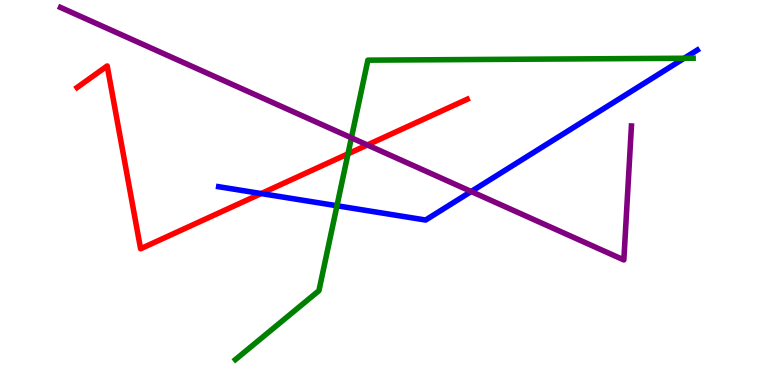[{'lines': ['blue', 'red'], 'intersections': [{'x': 3.37, 'y': 4.97}]}, {'lines': ['green', 'red'], 'intersections': [{'x': 4.49, 'y': 6.0}]}, {'lines': ['purple', 'red'], 'intersections': [{'x': 4.74, 'y': 6.23}]}, {'lines': ['blue', 'green'], 'intersections': [{'x': 4.35, 'y': 4.66}, {'x': 8.83, 'y': 8.49}]}, {'lines': ['blue', 'purple'], 'intersections': [{'x': 6.08, 'y': 5.03}]}, {'lines': ['green', 'purple'], 'intersections': [{'x': 4.53, 'y': 6.42}]}]